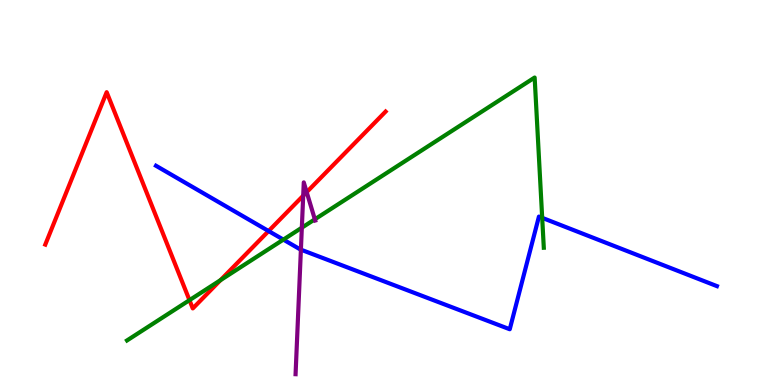[{'lines': ['blue', 'red'], 'intersections': [{'x': 3.47, 'y': 4.0}]}, {'lines': ['green', 'red'], 'intersections': [{'x': 2.44, 'y': 2.2}, {'x': 2.84, 'y': 2.72}]}, {'lines': ['purple', 'red'], 'intersections': [{'x': 3.91, 'y': 4.92}, {'x': 3.96, 'y': 5.01}]}, {'lines': ['blue', 'green'], 'intersections': [{'x': 3.66, 'y': 3.78}, {'x': 7.0, 'y': 4.34}]}, {'lines': ['blue', 'purple'], 'intersections': [{'x': 3.88, 'y': 3.52}]}, {'lines': ['green', 'purple'], 'intersections': [{'x': 3.89, 'y': 4.09}, {'x': 4.06, 'y': 4.3}]}]